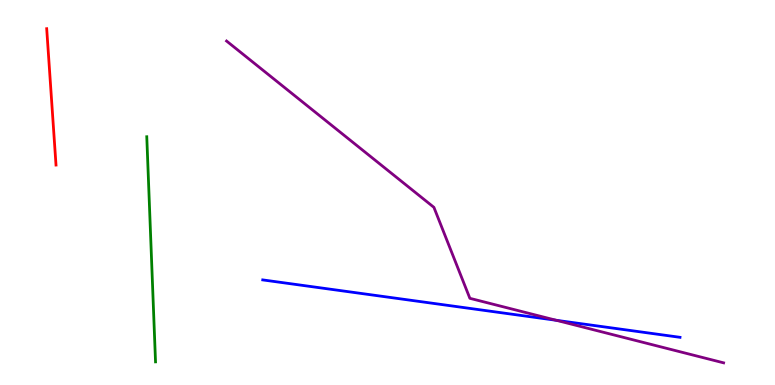[{'lines': ['blue', 'red'], 'intersections': []}, {'lines': ['green', 'red'], 'intersections': []}, {'lines': ['purple', 'red'], 'intersections': []}, {'lines': ['blue', 'green'], 'intersections': []}, {'lines': ['blue', 'purple'], 'intersections': [{'x': 7.18, 'y': 1.68}]}, {'lines': ['green', 'purple'], 'intersections': []}]